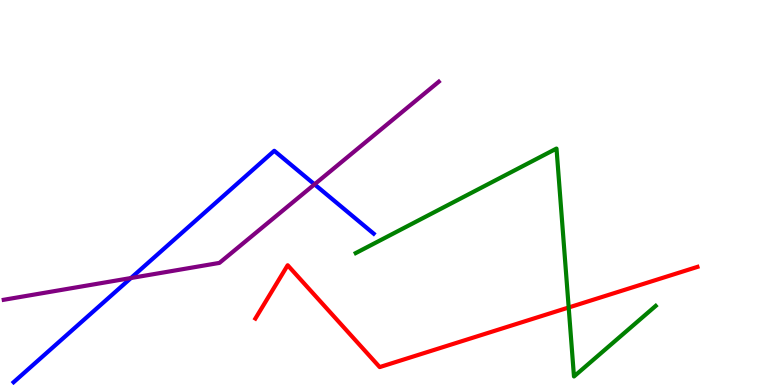[{'lines': ['blue', 'red'], 'intersections': []}, {'lines': ['green', 'red'], 'intersections': [{'x': 7.34, 'y': 2.01}]}, {'lines': ['purple', 'red'], 'intersections': []}, {'lines': ['blue', 'green'], 'intersections': []}, {'lines': ['blue', 'purple'], 'intersections': [{'x': 1.69, 'y': 2.78}, {'x': 4.06, 'y': 5.21}]}, {'lines': ['green', 'purple'], 'intersections': []}]